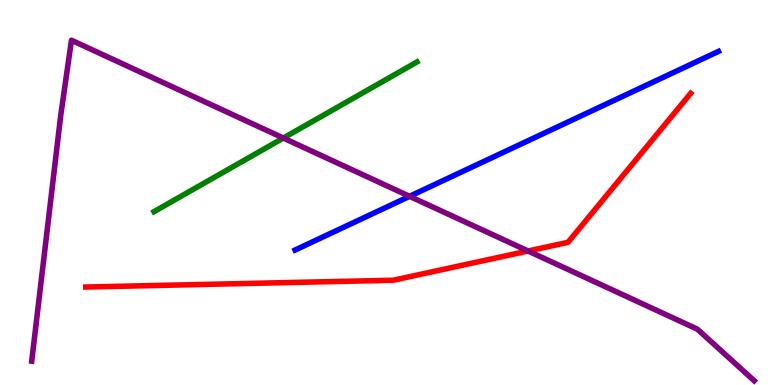[{'lines': ['blue', 'red'], 'intersections': []}, {'lines': ['green', 'red'], 'intersections': []}, {'lines': ['purple', 'red'], 'intersections': [{'x': 6.81, 'y': 3.48}]}, {'lines': ['blue', 'green'], 'intersections': []}, {'lines': ['blue', 'purple'], 'intersections': [{'x': 5.29, 'y': 4.9}]}, {'lines': ['green', 'purple'], 'intersections': [{'x': 3.66, 'y': 6.41}]}]